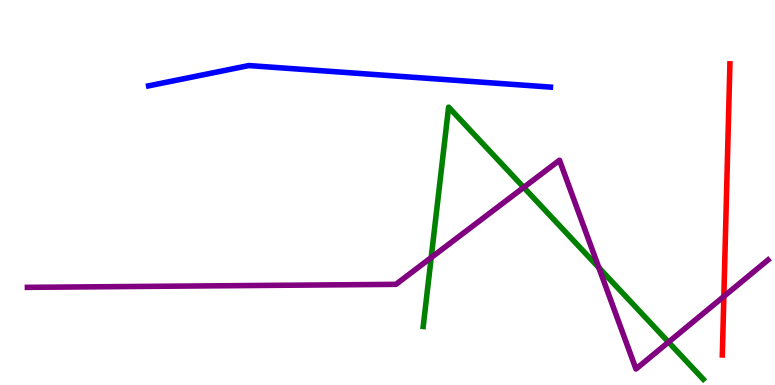[{'lines': ['blue', 'red'], 'intersections': []}, {'lines': ['green', 'red'], 'intersections': []}, {'lines': ['purple', 'red'], 'intersections': [{'x': 9.34, 'y': 2.3}]}, {'lines': ['blue', 'green'], 'intersections': []}, {'lines': ['blue', 'purple'], 'intersections': []}, {'lines': ['green', 'purple'], 'intersections': [{'x': 5.56, 'y': 3.31}, {'x': 6.76, 'y': 5.13}, {'x': 7.73, 'y': 3.05}, {'x': 8.63, 'y': 1.11}]}]